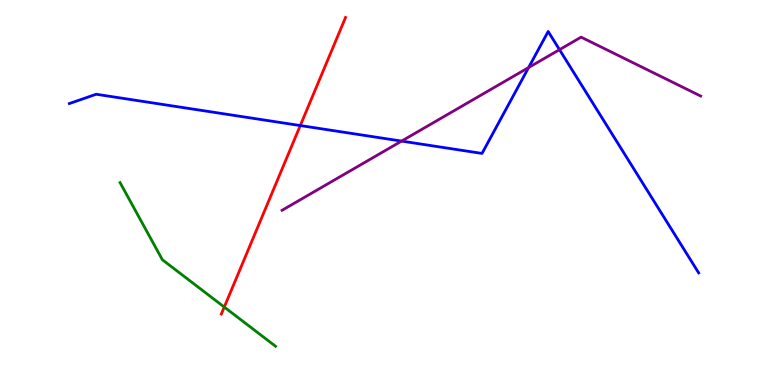[{'lines': ['blue', 'red'], 'intersections': [{'x': 3.87, 'y': 6.74}]}, {'lines': ['green', 'red'], 'intersections': [{'x': 2.89, 'y': 2.02}]}, {'lines': ['purple', 'red'], 'intersections': []}, {'lines': ['blue', 'green'], 'intersections': []}, {'lines': ['blue', 'purple'], 'intersections': [{'x': 5.18, 'y': 6.34}, {'x': 6.82, 'y': 8.25}, {'x': 7.22, 'y': 8.71}]}, {'lines': ['green', 'purple'], 'intersections': []}]